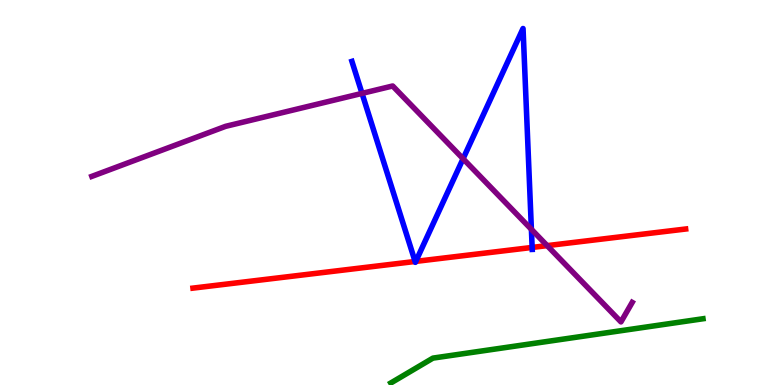[{'lines': ['blue', 'red'], 'intersections': [{'x': 5.36, 'y': 3.21}, {'x': 5.37, 'y': 3.21}, {'x': 6.87, 'y': 3.57}]}, {'lines': ['green', 'red'], 'intersections': []}, {'lines': ['purple', 'red'], 'intersections': [{'x': 7.06, 'y': 3.62}]}, {'lines': ['blue', 'green'], 'intersections': []}, {'lines': ['blue', 'purple'], 'intersections': [{'x': 4.67, 'y': 7.57}, {'x': 5.98, 'y': 5.88}, {'x': 6.86, 'y': 4.04}]}, {'lines': ['green', 'purple'], 'intersections': []}]